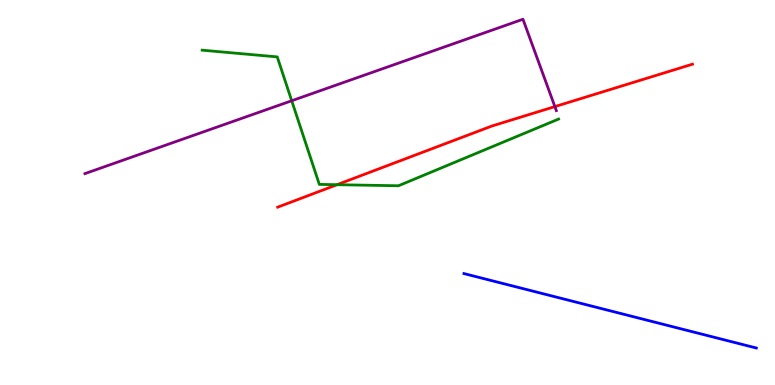[{'lines': ['blue', 'red'], 'intersections': []}, {'lines': ['green', 'red'], 'intersections': [{'x': 4.35, 'y': 5.2}]}, {'lines': ['purple', 'red'], 'intersections': [{'x': 7.16, 'y': 7.23}]}, {'lines': ['blue', 'green'], 'intersections': []}, {'lines': ['blue', 'purple'], 'intersections': []}, {'lines': ['green', 'purple'], 'intersections': [{'x': 3.76, 'y': 7.38}]}]